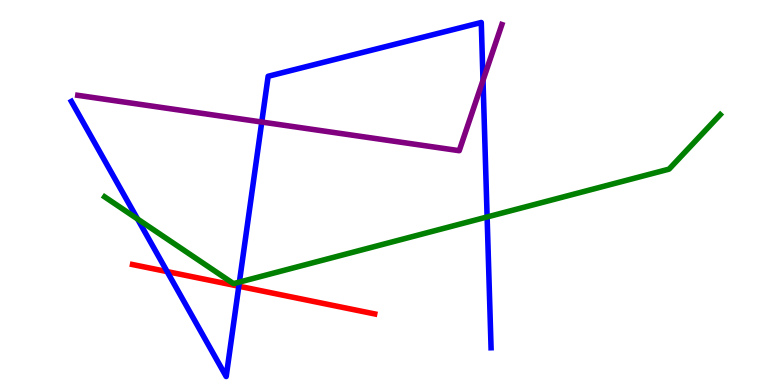[{'lines': ['blue', 'red'], 'intersections': [{'x': 2.16, 'y': 2.95}, {'x': 3.08, 'y': 2.57}]}, {'lines': ['green', 'red'], 'intersections': []}, {'lines': ['purple', 'red'], 'intersections': []}, {'lines': ['blue', 'green'], 'intersections': [{'x': 1.77, 'y': 4.31}, {'x': 3.09, 'y': 2.67}, {'x': 6.29, 'y': 4.36}]}, {'lines': ['blue', 'purple'], 'intersections': [{'x': 3.38, 'y': 6.83}, {'x': 6.23, 'y': 7.91}]}, {'lines': ['green', 'purple'], 'intersections': []}]